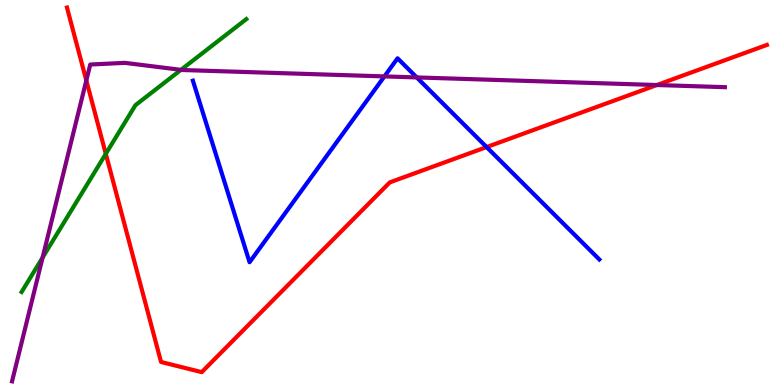[{'lines': ['blue', 'red'], 'intersections': [{'x': 6.28, 'y': 6.18}]}, {'lines': ['green', 'red'], 'intersections': [{'x': 1.37, 'y': 6.0}]}, {'lines': ['purple', 'red'], 'intersections': [{'x': 1.11, 'y': 7.91}, {'x': 8.48, 'y': 7.79}]}, {'lines': ['blue', 'green'], 'intersections': []}, {'lines': ['blue', 'purple'], 'intersections': [{'x': 4.96, 'y': 8.02}, {'x': 5.38, 'y': 7.99}]}, {'lines': ['green', 'purple'], 'intersections': [{'x': 0.55, 'y': 3.31}, {'x': 2.34, 'y': 8.19}]}]